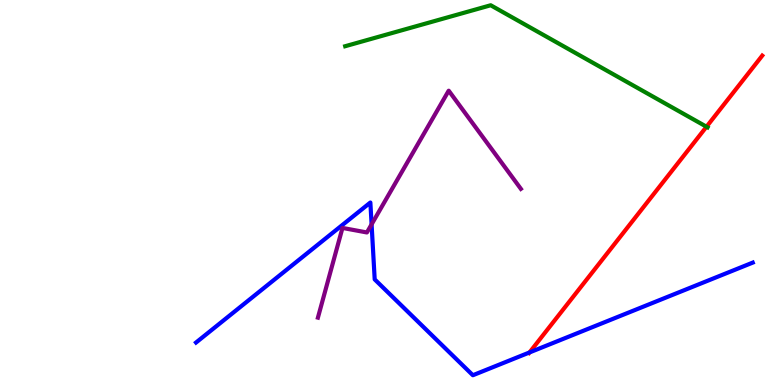[{'lines': ['blue', 'red'], 'intersections': [{'x': 6.83, 'y': 0.846}]}, {'lines': ['green', 'red'], 'intersections': [{'x': 9.12, 'y': 6.71}]}, {'lines': ['purple', 'red'], 'intersections': []}, {'lines': ['blue', 'green'], 'intersections': []}, {'lines': ['blue', 'purple'], 'intersections': [{'x': 4.79, 'y': 4.17}]}, {'lines': ['green', 'purple'], 'intersections': []}]